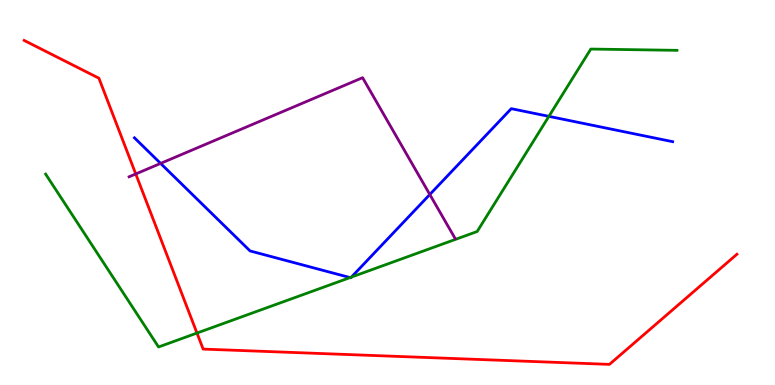[{'lines': ['blue', 'red'], 'intersections': []}, {'lines': ['green', 'red'], 'intersections': [{'x': 2.54, 'y': 1.35}]}, {'lines': ['purple', 'red'], 'intersections': [{'x': 1.75, 'y': 5.48}]}, {'lines': ['blue', 'green'], 'intersections': [{'x': 4.52, 'y': 2.79}, {'x': 4.53, 'y': 2.8}, {'x': 7.08, 'y': 6.98}]}, {'lines': ['blue', 'purple'], 'intersections': [{'x': 2.07, 'y': 5.76}, {'x': 5.55, 'y': 4.95}]}, {'lines': ['green', 'purple'], 'intersections': []}]